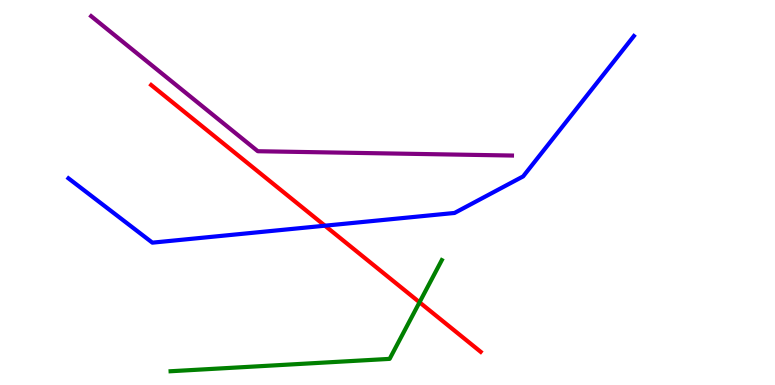[{'lines': ['blue', 'red'], 'intersections': [{'x': 4.19, 'y': 4.14}]}, {'lines': ['green', 'red'], 'intersections': [{'x': 5.41, 'y': 2.15}]}, {'lines': ['purple', 'red'], 'intersections': []}, {'lines': ['blue', 'green'], 'intersections': []}, {'lines': ['blue', 'purple'], 'intersections': []}, {'lines': ['green', 'purple'], 'intersections': []}]